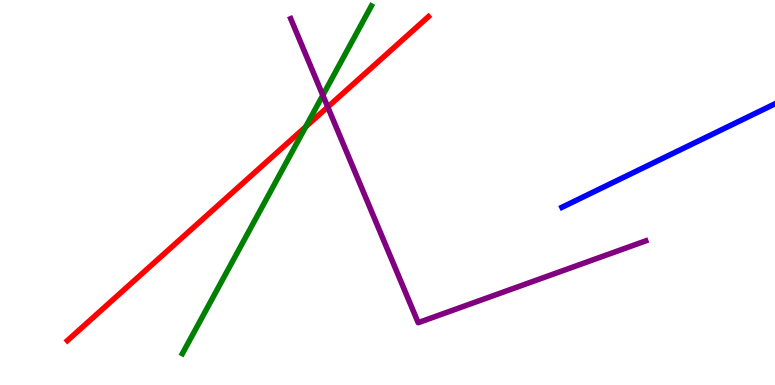[{'lines': ['blue', 'red'], 'intersections': []}, {'lines': ['green', 'red'], 'intersections': [{'x': 3.94, 'y': 6.71}]}, {'lines': ['purple', 'red'], 'intersections': [{'x': 4.23, 'y': 7.22}]}, {'lines': ['blue', 'green'], 'intersections': []}, {'lines': ['blue', 'purple'], 'intersections': []}, {'lines': ['green', 'purple'], 'intersections': [{'x': 4.17, 'y': 7.53}]}]